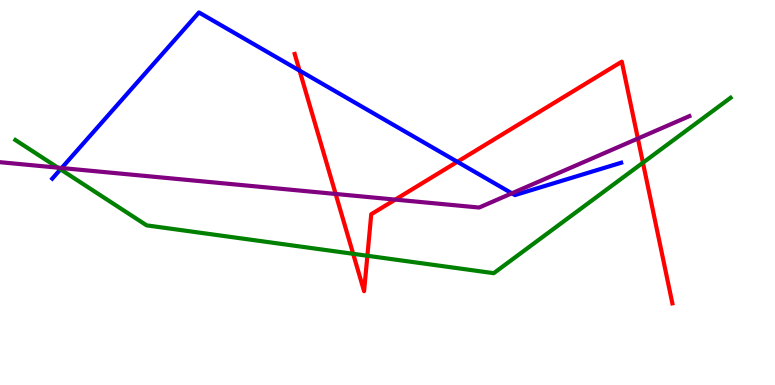[{'lines': ['blue', 'red'], 'intersections': [{'x': 3.87, 'y': 8.17}, {'x': 5.9, 'y': 5.8}]}, {'lines': ['green', 'red'], 'intersections': [{'x': 4.56, 'y': 3.41}, {'x': 4.74, 'y': 3.36}, {'x': 8.3, 'y': 5.77}]}, {'lines': ['purple', 'red'], 'intersections': [{'x': 4.33, 'y': 4.96}, {'x': 5.1, 'y': 4.82}, {'x': 8.23, 'y': 6.4}]}, {'lines': ['blue', 'green'], 'intersections': [{'x': 0.78, 'y': 5.6}]}, {'lines': ['blue', 'purple'], 'intersections': [{'x': 0.795, 'y': 5.64}, {'x': 6.6, 'y': 4.98}]}, {'lines': ['green', 'purple'], 'intersections': [{'x': 0.747, 'y': 5.64}]}]